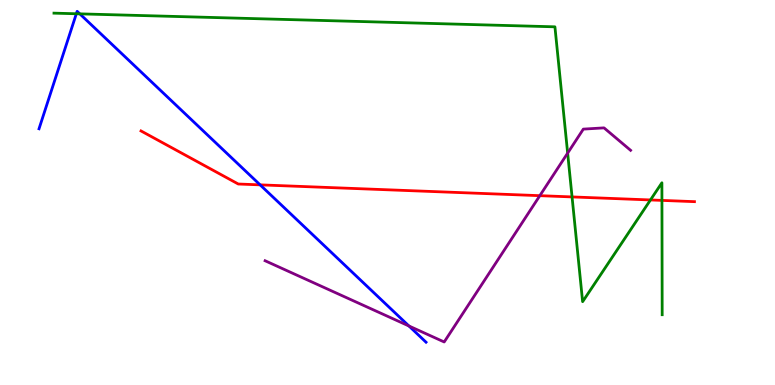[{'lines': ['blue', 'red'], 'intersections': [{'x': 3.36, 'y': 5.2}]}, {'lines': ['green', 'red'], 'intersections': [{'x': 7.38, 'y': 4.89}, {'x': 8.39, 'y': 4.81}, {'x': 8.54, 'y': 4.79}]}, {'lines': ['purple', 'red'], 'intersections': [{'x': 6.97, 'y': 4.92}]}, {'lines': ['blue', 'green'], 'intersections': [{'x': 0.985, 'y': 9.64}, {'x': 1.03, 'y': 9.64}]}, {'lines': ['blue', 'purple'], 'intersections': [{'x': 5.28, 'y': 1.53}]}, {'lines': ['green', 'purple'], 'intersections': [{'x': 7.32, 'y': 6.02}]}]